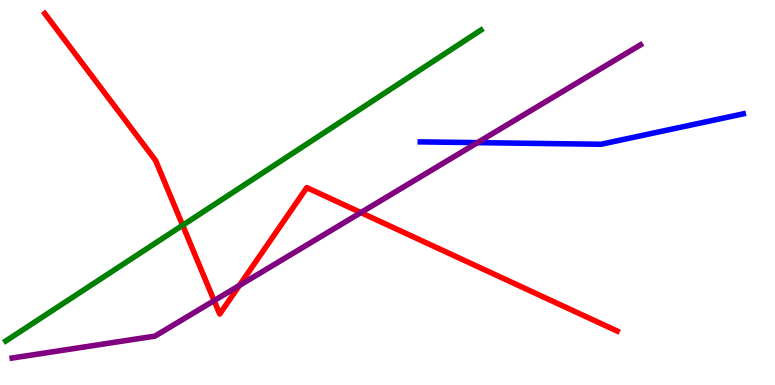[{'lines': ['blue', 'red'], 'intersections': []}, {'lines': ['green', 'red'], 'intersections': [{'x': 2.36, 'y': 4.15}]}, {'lines': ['purple', 'red'], 'intersections': [{'x': 2.76, 'y': 2.19}, {'x': 3.09, 'y': 2.59}, {'x': 4.66, 'y': 4.48}]}, {'lines': ['blue', 'green'], 'intersections': []}, {'lines': ['blue', 'purple'], 'intersections': [{'x': 6.16, 'y': 6.3}]}, {'lines': ['green', 'purple'], 'intersections': []}]